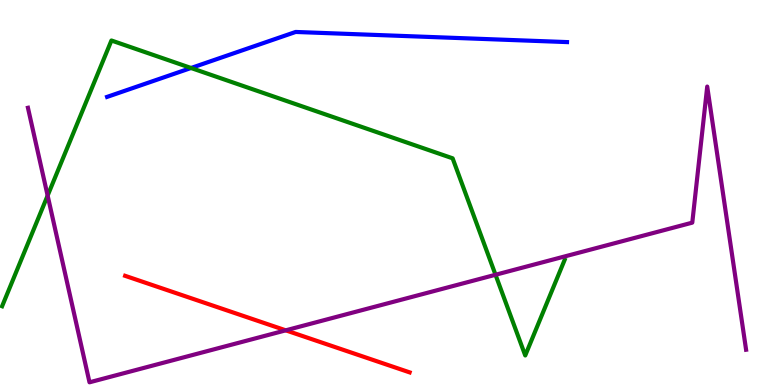[{'lines': ['blue', 'red'], 'intersections': []}, {'lines': ['green', 'red'], 'intersections': []}, {'lines': ['purple', 'red'], 'intersections': [{'x': 3.69, 'y': 1.42}]}, {'lines': ['blue', 'green'], 'intersections': [{'x': 2.46, 'y': 8.23}]}, {'lines': ['blue', 'purple'], 'intersections': []}, {'lines': ['green', 'purple'], 'intersections': [{'x': 0.615, 'y': 4.92}, {'x': 6.39, 'y': 2.86}]}]